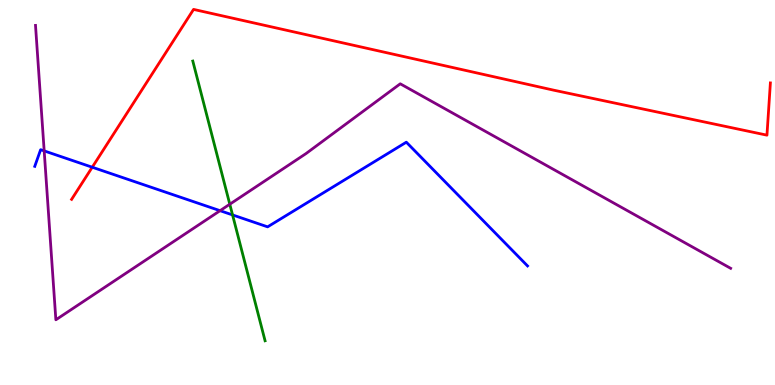[{'lines': ['blue', 'red'], 'intersections': [{'x': 1.19, 'y': 5.66}]}, {'lines': ['green', 'red'], 'intersections': []}, {'lines': ['purple', 'red'], 'intersections': []}, {'lines': ['blue', 'green'], 'intersections': [{'x': 3.0, 'y': 4.42}]}, {'lines': ['blue', 'purple'], 'intersections': [{'x': 0.57, 'y': 6.08}, {'x': 2.84, 'y': 4.53}]}, {'lines': ['green', 'purple'], 'intersections': [{'x': 2.97, 'y': 4.7}]}]